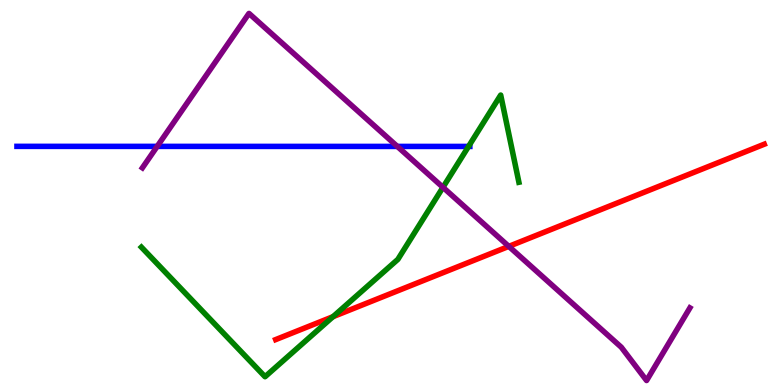[{'lines': ['blue', 'red'], 'intersections': []}, {'lines': ['green', 'red'], 'intersections': [{'x': 4.3, 'y': 1.77}]}, {'lines': ['purple', 'red'], 'intersections': [{'x': 6.57, 'y': 3.6}]}, {'lines': ['blue', 'green'], 'intersections': [{'x': 6.05, 'y': 6.2}]}, {'lines': ['blue', 'purple'], 'intersections': [{'x': 2.03, 'y': 6.2}, {'x': 5.13, 'y': 6.2}]}, {'lines': ['green', 'purple'], 'intersections': [{'x': 5.72, 'y': 5.13}]}]